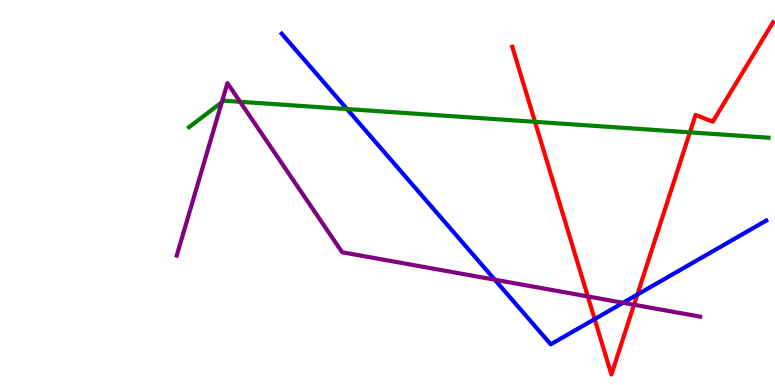[{'lines': ['blue', 'red'], 'intersections': [{'x': 7.67, 'y': 1.71}, {'x': 8.22, 'y': 2.35}]}, {'lines': ['green', 'red'], 'intersections': [{'x': 6.9, 'y': 6.84}, {'x': 8.9, 'y': 6.56}]}, {'lines': ['purple', 'red'], 'intersections': [{'x': 7.58, 'y': 2.3}, {'x': 8.18, 'y': 2.08}]}, {'lines': ['blue', 'green'], 'intersections': [{'x': 4.48, 'y': 7.17}]}, {'lines': ['blue', 'purple'], 'intersections': [{'x': 6.38, 'y': 2.73}, {'x': 8.04, 'y': 2.14}]}, {'lines': ['green', 'purple'], 'intersections': [{'x': 2.86, 'y': 7.34}, {'x': 3.1, 'y': 7.36}]}]